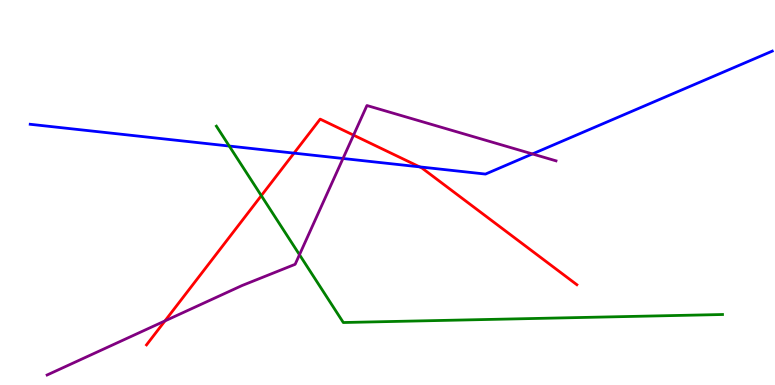[{'lines': ['blue', 'red'], 'intersections': [{'x': 3.79, 'y': 6.02}, {'x': 5.41, 'y': 5.67}]}, {'lines': ['green', 'red'], 'intersections': [{'x': 3.37, 'y': 4.92}]}, {'lines': ['purple', 'red'], 'intersections': [{'x': 2.13, 'y': 1.66}, {'x': 4.56, 'y': 6.49}]}, {'lines': ['blue', 'green'], 'intersections': [{'x': 2.96, 'y': 6.21}]}, {'lines': ['blue', 'purple'], 'intersections': [{'x': 4.43, 'y': 5.88}, {'x': 6.87, 'y': 6.0}]}, {'lines': ['green', 'purple'], 'intersections': [{'x': 3.86, 'y': 3.38}]}]